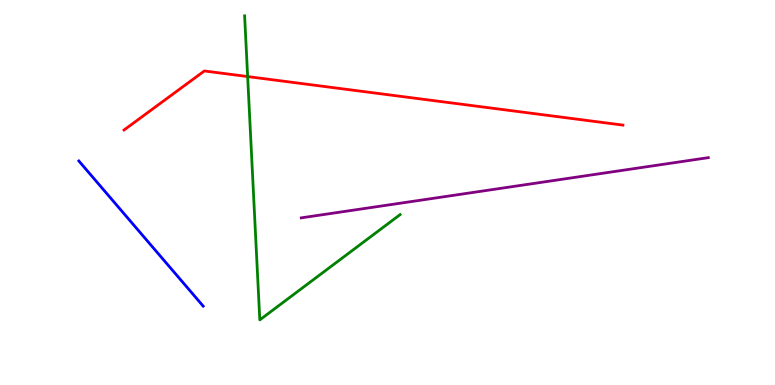[{'lines': ['blue', 'red'], 'intersections': []}, {'lines': ['green', 'red'], 'intersections': [{'x': 3.2, 'y': 8.01}]}, {'lines': ['purple', 'red'], 'intersections': []}, {'lines': ['blue', 'green'], 'intersections': []}, {'lines': ['blue', 'purple'], 'intersections': []}, {'lines': ['green', 'purple'], 'intersections': []}]